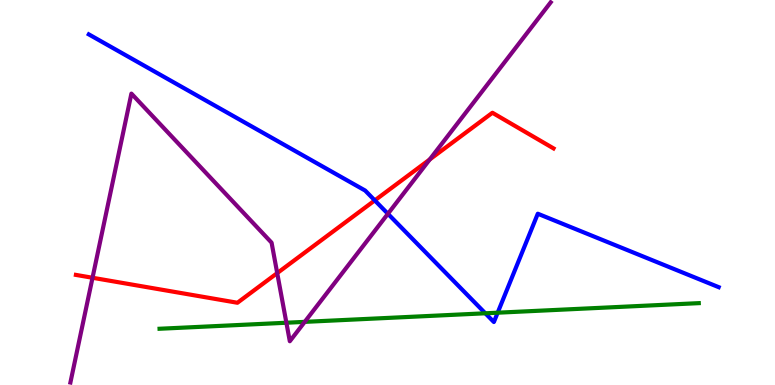[{'lines': ['blue', 'red'], 'intersections': [{'x': 4.84, 'y': 4.79}]}, {'lines': ['green', 'red'], 'intersections': []}, {'lines': ['purple', 'red'], 'intersections': [{'x': 1.19, 'y': 2.79}, {'x': 3.58, 'y': 2.91}, {'x': 5.55, 'y': 5.86}]}, {'lines': ['blue', 'green'], 'intersections': [{'x': 6.26, 'y': 1.86}, {'x': 6.42, 'y': 1.88}]}, {'lines': ['blue', 'purple'], 'intersections': [{'x': 5.01, 'y': 4.45}]}, {'lines': ['green', 'purple'], 'intersections': [{'x': 3.7, 'y': 1.62}, {'x': 3.93, 'y': 1.64}]}]